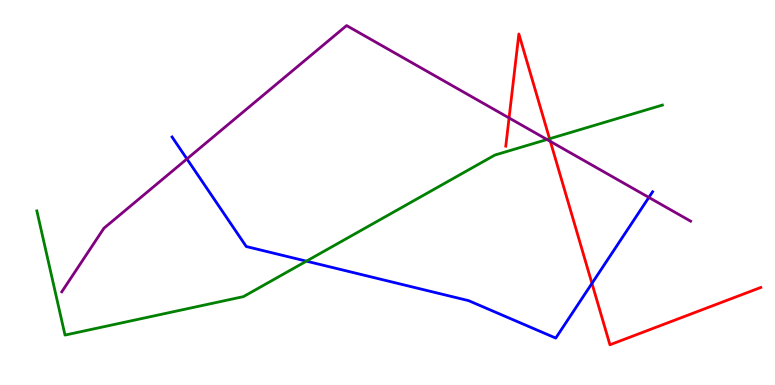[{'lines': ['blue', 'red'], 'intersections': [{'x': 7.64, 'y': 2.64}]}, {'lines': ['green', 'red'], 'intersections': [{'x': 7.09, 'y': 6.4}]}, {'lines': ['purple', 'red'], 'intersections': [{'x': 6.57, 'y': 6.94}, {'x': 7.1, 'y': 6.33}]}, {'lines': ['blue', 'green'], 'intersections': [{'x': 3.95, 'y': 3.22}]}, {'lines': ['blue', 'purple'], 'intersections': [{'x': 2.41, 'y': 5.87}, {'x': 8.37, 'y': 4.87}]}, {'lines': ['green', 'purple'], 'intersections': [{'x': 7.06, 'y': 6.38}]}]